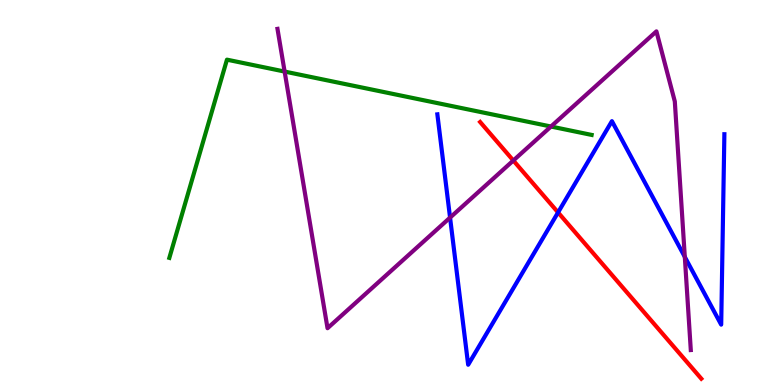[{'lines': ['blue', 'red'], 'intersections': [{'x': 7.2, 'y': 4.48}]}, {'lines': ['green', 'red'], 'intersections': []}, {'lines': ['purple', 'red'], 'intersections': [{'x': 6.62, 'y': 5.83}]}, {'lines': ['blue', 'green'], 'intersections': []}, {'lines': ['blue', 'purple'], 'intersections': [{'x': 5.81, 'y': 4.35}, {'x': 8.84, 'y': 3.33}]}, {'lines': ['green', 'purple'], 'intersections': [{'x': 3.67, 'y': 8.14}, {'x': 7.11, 'y': 6.71}]}]